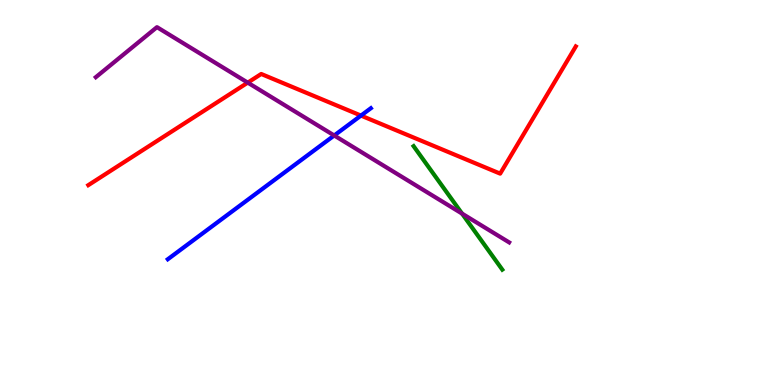[{'lines': ['blue', 'red'], 'intersections': [{'x': 4.66, 'y': 7.0}]}, {'lines': ['green', 'red'], 'intersections': []}, {'lines': ['purple', 'red'], 'intersections': [{'x': 3.2, 'y': 7.85}]}, {'lines': ['blue', 'green'], 'intersections': []}, {'lines': ['blue', 'purple'], 'intersections': [{'x': 4.31, 'y': 6.48}]}, {'lines': ['green', 'purple'], 'intersections': [{'x': 5.96, 'y': 4.45}]}]